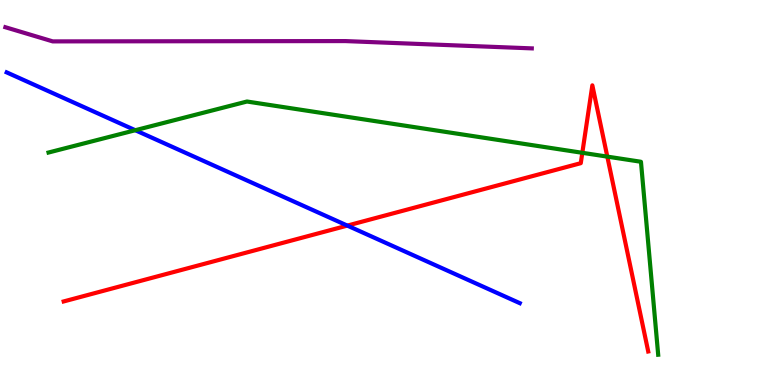[{'lines': ['blue', 'red'], 'intersections': [{'x': 4.48, 'y': 4.14}]}, {'lines': ['green', 'red'], 'intersections': [{'x': 7.51, 'y': 6.03}, {'x': 7.84, 'y': 5.93}]}, {'lines': ['purple', 'red'], 'intersections': []}, {'lines': ['blue', 'green'], 'intersections': [{'x': 1.75, 'y': 6.62}]}, {'lines': ['blue', 'purple'], 'intersections': []}, {'lines': ['green', 'purple'], 'intersections': []}]